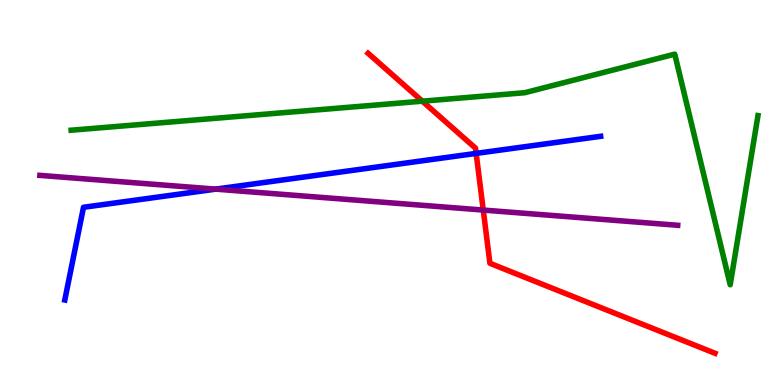[{'lines': ['blue', 'red'], 'intersections': [{'x': 6.14, 'y': 6.02}]}, {'lines': ['green', 'red'], 'intersections': [{'x': 5.45, 'y': 7.37}]}, {'lines': ['purple', 'red'], 'intersections': [{'x': 6.24, 'y': 4.54}]}, {'lines': ['blue', 'green'], 'intersections': []}, {'lines': ['blue', 'purple'], 'intersections': [{'x': 2.78, 'y': 5.09}]}, {'lines': ['green', 'purple'], 'intersections': []}]